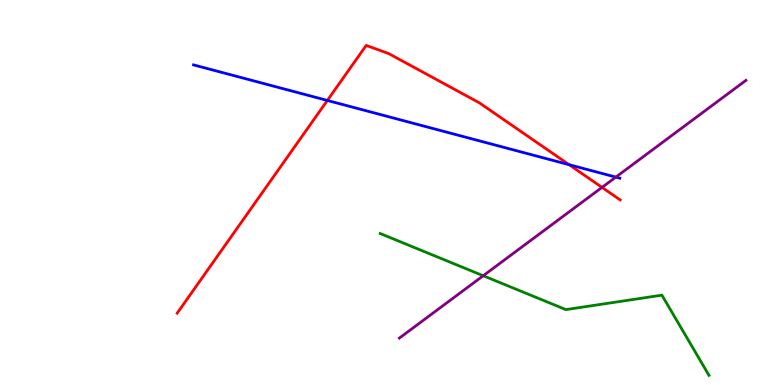[{'lines': ['blue', 'red'], 'intersections': [{'x': 4.22, 'y': 7.39}, {'x': 7.34, 'y': 5.72}]}, {'lines': ['green', 'red'], 'intersections': []}, {'lines': ['purple', 'red'], 'intersections': [{'x': 7.77, 'y': 5.13}]}, {'lines': ['blue', 'green'], 'intersections': []}, {'lines': ['blue', 'purple'], 'intersections': [{'x': 7.95, 'y': 5.4}]}, {'lines': ['green', 'purple'], 'intersections': [{'x': 6.24, 'y': 2.84}]}]